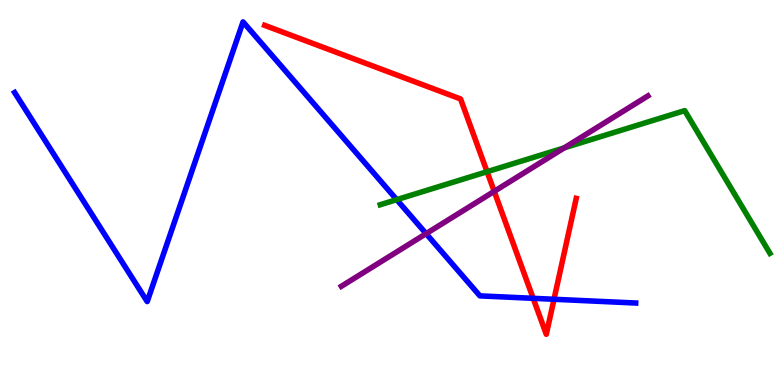[{'lines': ['blue', 'red'], 'intersections': [{'x': 6.88, 'y': 2.25}, {'x': 7.15, 'y': 2.23}]}, {'lines': ['green', 'red'], 'intersections': [{'x': 6.28, 'y': 5.54}]}, {'lines': ['purple', 'red'], 'intersections': [{'x': 6.38, 'y': 5.03}]}, {'lines': ['blue', 'green'], 'intersections': [{'x': 5.12, 'y': 4.81}]}, {'lines': ['blue', 'purple'], 'intersections': [{'x': 5.5, 'y': 3.93}]}, {'lines': ['green', 'purple'], 'intersections': [{'x': 7.28, 'y': 6.16}]}]